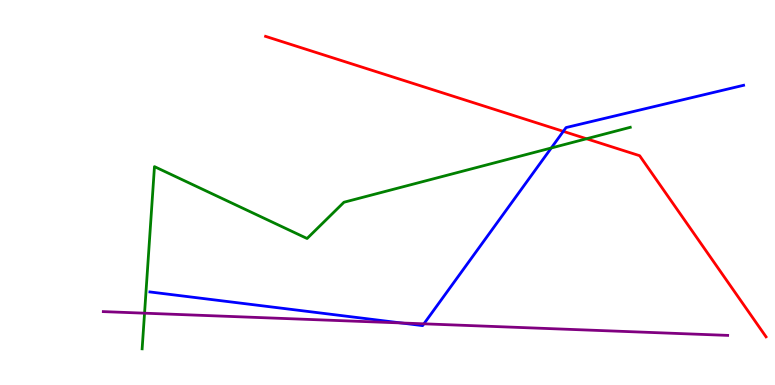[{'lines': ['blue', 'red'], 'intersections': [{'x': 7.27, 'y': 6.59}]}, {'lines': ['green', 'red'], 'intersections': [{'x': 7.57, 'y': 6.4}]}, {'lines': ['purple', 'red'], 'intersections': []}, {'lines': ['blue', 'green'], 'intersections': [{'x': 7.11, 'y': 6.16}]}, {'lines': ['blue', 'purple'], 'intersections': [{'x': 5.17, 'y': 1.61}, {'x': 5.47, 'y': 1.59}]}, {'lines': ['green', 'purple'], 'intersections': [{'x': 1.87, 'y': 1.87}]}]